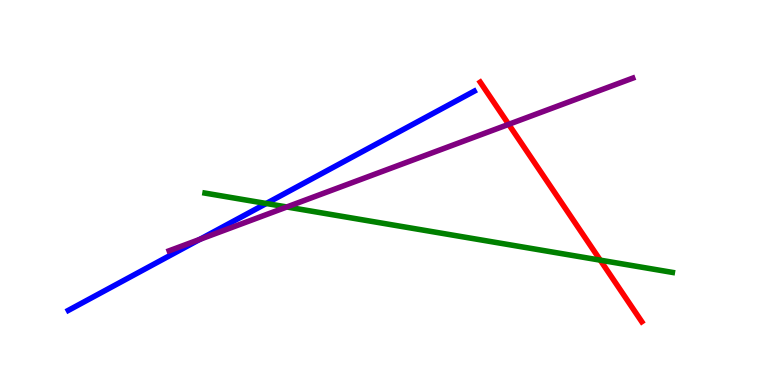[{'lines': ['blue', 'red'], 'intersections': []}, {'lines': ['green', 'red'], 'intersections': [{'x': 7.75, 'y': 3.24}]}, {'lines': ['purple', 'red'], 'intersections': [{'x': 6.56, 'y': 6.77}]}, {'lines': ['blue', 'green'], 'intersections': [{'x': 3.44, 'y': 4.71}]}, {'lines': ['blue', 'purple'], 'intersections': [{'x': 2.58, 'y': 3.78}]}, {'lines': ['green', 'purple'], 'intersections': [{'x': 3.7, 'y': 4.62}]}]